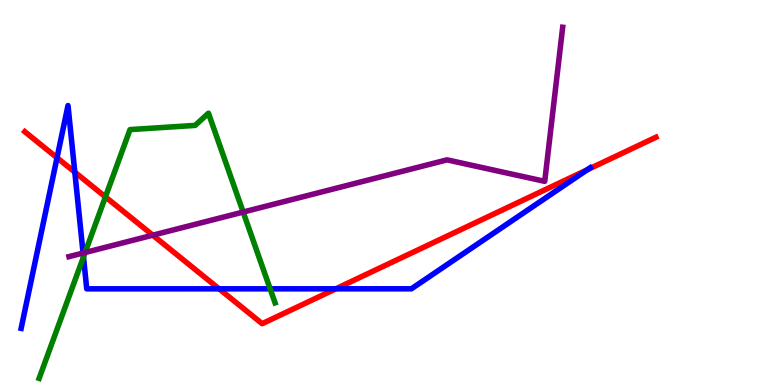[{'lines': ['blue', 'red'], 'intersections': [{'x': 0.736, 'y': 5.9}, {'x': 0.965, 'y': 5.53}, {'x': 2.83, 'y': 2.5}, {'x': 4.33, 'y': 2.5}, {'x': 7.58, 'y': 5.59}]}, {'lines': ['green', 'red'], 'intersections': [{'x': 1.36, 'y': 4.89}]}, {'lines': ['purple', 'red'], 'intersections': [{'x': 1.97, 'y': 3.89}]}, {'lines': ['blue', 'green'], 'intersections': [{'x': 1.08, 'y': 3.33}, {'x': 3.49, 'y': 2.5}]}, {'lines': ['blue', 'purple'], 'intersections': [{'x': 1.07, 'y': 3.43}]}, {'lines': ['green', 'purple'], 'intersections': [{'x': 1.1, 'y': 3.44}, {'x': 3.14, 'y': 4.49}]}]